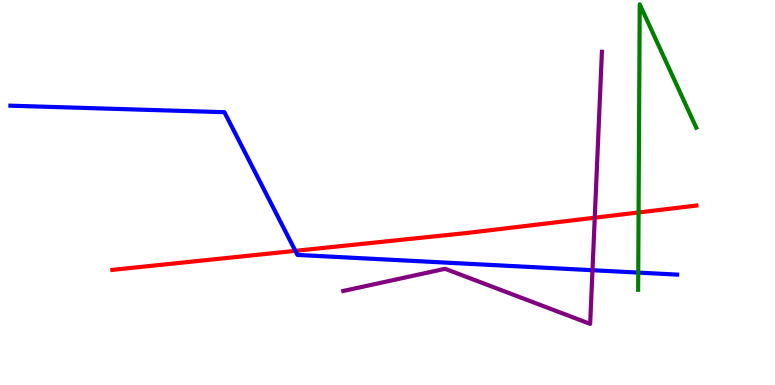[{'lines': ['blue', 'red'], 'intersections': [{'x': 3.81, 'y': 3.48}]}, {'lines': ['green', 'red'], 'intersections': [{'x': 8.24, 'y': 4.48}]}, {'lines': ['purple', 'red'], 'intersections': [{'x': 7.67, 'y': 4.35}]}, {'lines': ['blue', 'green'], 'intersections': [{'x': 8.24, 'y': 2.92}]}, {'lines': ['blue', 'purple'], 'intersections': [{'x': 7.64, 'y': 2.98}]}, {'lines': ['green', 'purple'], 'intersections': []}]